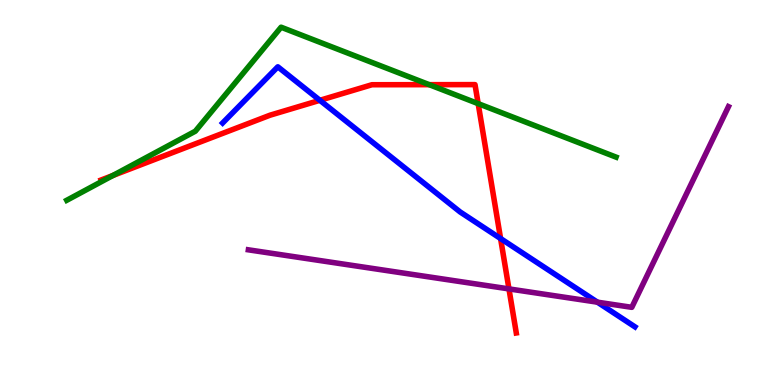[{'lines': ['blue', 'red'], 'intersections': [{'x': 4.13, 'y': 7.39}, {'x': 6.46, 'y': 3.8}]}, {'lines': ['green', 'red'], 'intersections': [{'x': 1.46, 'y': 5.44}, {'x': 5.54, 'y': 7.8}, {'x': 6.17, 'y': 7.31}]}, {'lines': ['purple', 'red'], 'intersections': [{'x': 6.57, 'y': 2.5}]}, {'lines': ['blue', 'green'], 'intersections': []}, {'lines': ['blue', 'purple'], 'intersections': [{'x': 7.71, 'y': 2.15}]}, {'lines': ['green', 'purple'], 'intersections': []}]